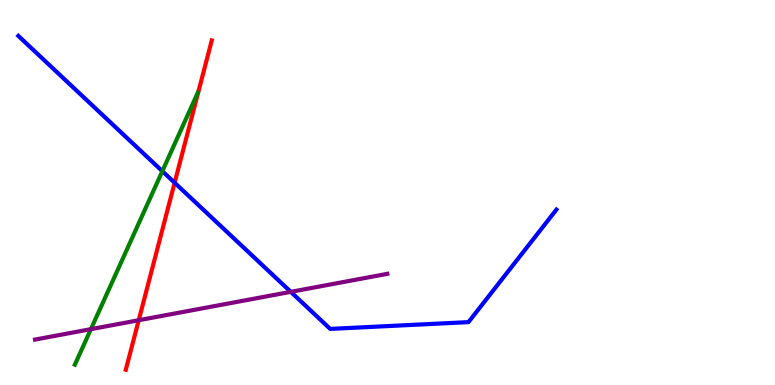[{'lines': ['blue', 'red'], 'intersections': [{'x': 2.25, 'y': 5.25}]}, {'lines': ['green', 'red'], 'intersections': []}, {'lines': ['purple', 'red'], 'intersections': [{'x': 1.79, 'y': 1.68}]}, {'lines': ['blue', 'green'], 'intersections': [{'x': 2.09, 'y': 5.55}]}, {'lines': ['blue', 'purple'], 'intersections': [{'x': 3.75, 'y': 2.42}]}, {'lines': ['green', 'purple'], 'intersections': [{'x': 1.17, 'y': 1.45}]}]